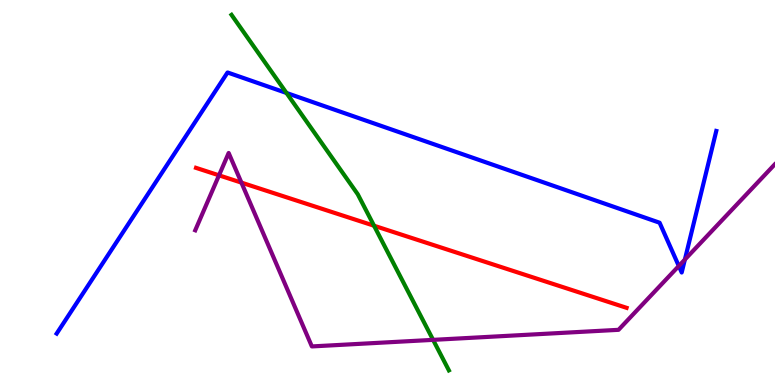[{'lines': ['blue', 'red'], 'intersections': []}, {'lines': ['green', 'red'], 'intersections': [{'x': 4.83, 'y': 4.14}]}, {'lines': ['purple', 'red'], 'intersections': [{'x': 2.83, 'y': 5.45}, {'x': 3.12, 'y': 5.26}]}, {'lines': ['blue', 'green'], 'intersections': [{'x': 3.7, 'y': 7.59}]}, {'lines': ['blue', 'purple'], 'intersections': [{'x': 8.76, 'y': 3.09}, {'x': 8.84, 'y': 3.26}]}, {'lines': ['green', 'purple'], 'intersections': [{'x': 5.59, 'y': 1.17}]}]